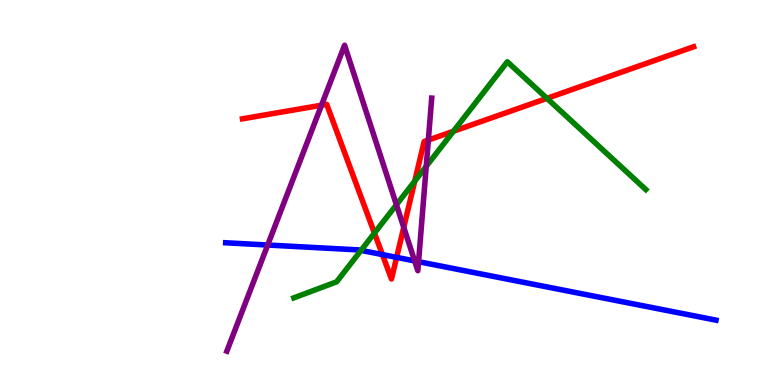[{'lines': ['blue', 'red'], 'intersections': [{'x': 4.93, 'y': 3.39}, {'x': 5.12, 'y': 3.31}]}, {'lines': ['green', 'red'], 'intersections': [{'x': 4.83, 'y': 3.95}, {'x': 5.35, 'y': 5.3}, {'x': 5.85, 'y': 6.59}, {'x': 7.06, 'y': 7.45}]}, {'lines': ['purple', 'red'], 'intersections': [{'x': 4.15, 'y': 7.27}, {'x': 5.21, 'y': 4.09}, {'x': 5.53, 'y': 6.36}]}, {'lines': ['blue', 'green'], 'intersections': [{'x': 4.66, 'y': 3.5}]}, {'lines': ['blue', 'purple'], 'intersections': [{'x': 3.45, 'y': 3.64}, {'x': 5.35, 'y': 3.22}, {'x': 5.4, 'y': 3.2}]}, {'lines': ['green', 'purple'], 'intersections': [{'x': 5.11, 'y': 4.68}, {'x': 5.5, 'y': 5.68}]}]